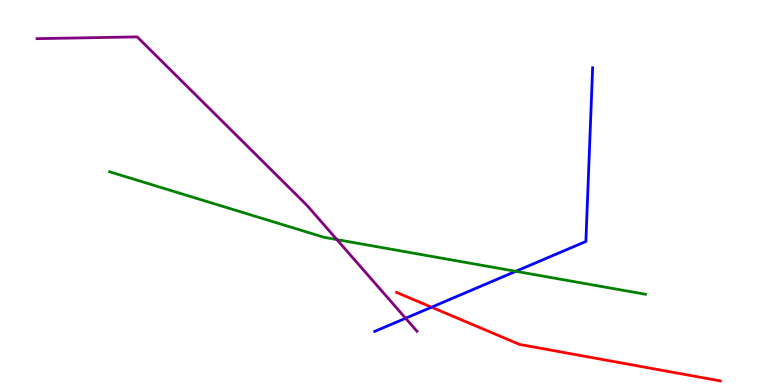[{'lines': ['blue', 'red'], 'intersections': [{'x': 5.57, 'y': 2.02}]}, {'lines': ['green', 'red'], 'intersections': []}, {'lines': ['purple', 'red'], 'intersections': []}, {'lines': ['blue', 'green'], 'intersections': [{'x': 6.66, 'y': 2.95}]}, {'lines': ['blue', 'purple'], 'intersections': [{'x': 5.23, 'y': 1.73}]}, {'lines': ['green', 'purple'], 'intersections': [{'x': 4.35, 'y': 3.78}]}]